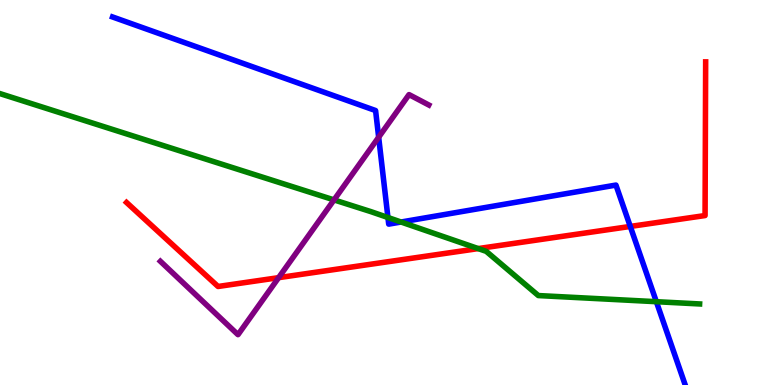[{'lines': ['blue', 'red'], 'intersections': [{'x': 8.13, 'y': 4.12}]}, {'lines': ['green', 'red'], 'intersections': [{'x': 6.17, 'y': 3.54}]}, {'lines': ['purple', 'red'], 'intersections': [{'x': 3.6, 'y': 2.79}]}, {'lines': ['blue', 'green'], 'intersections': [{'x': 5.01, 'y': 4.35}, {'x': 5.17, 'y': 4.23}, {'x': 8.47, 'y': 2.16}]}, {'lines': ['blue', 'purple'], 'intersections': [{'x': 4.89, 'y': 6.44}]}, {'lines': ['green', 'purple'], 'intersections': [{'x': 4.31, 'y': 4.81}]}]